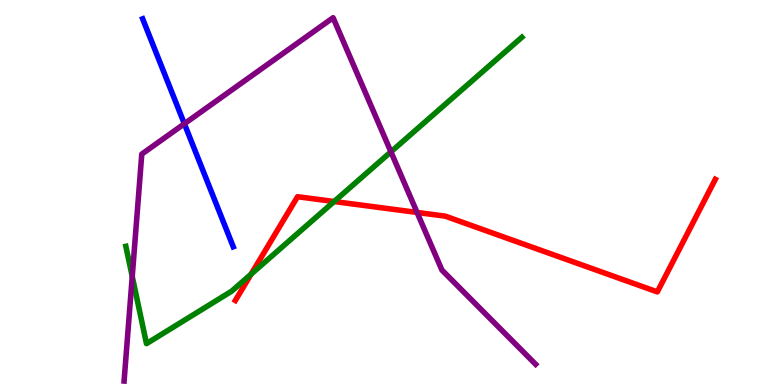[{'lines': ['blue', 'red'], 'intersections': []}, {'lines': ['green', 'red'], 'intersections': [{'x': 3.24, 'y': 2.88}, {'x': 4.31, 'y': 4.77}]}, {'lines': ['purple', 'red'], 'intersections': [{'x': 5.38, 'y': 4.48}]}, {'lines': ['blue', 'green'], 'intersections': []}, {'lines': ['blue', 'purple'], 'intersections': [{'x': 2.38, 'y': 6.79}]}, {'lines': ['green', 'purple'], 'intersections': [{'x': 1.71, 'y': 2.82}, {'x': 5.04, 'y': 6.06}]}]